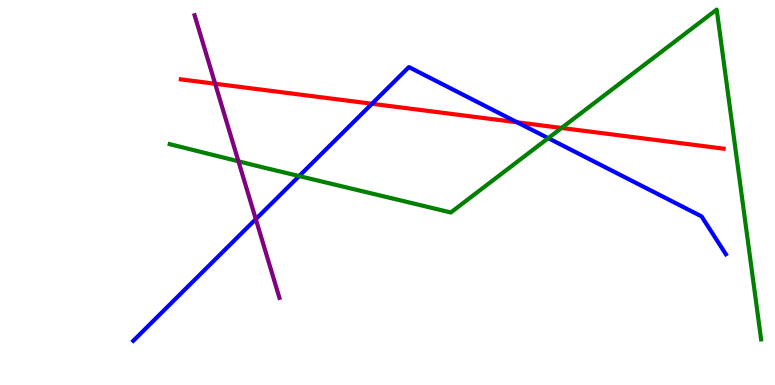[{'lines': ['blue', 'red'], 'intersections': [{'x': 4.8, 'y': 7.3}, {'x': 6.67, 'y': 6.82}]}, {'lines': ['green', 'red'], 'intersections': [{'x': 7.25, 'y': 6.68}]}, {'lines': ['purple', 'red'], 'intersections': [{'x': 2.78, 'y': 7.82}]}, {'lines': ['blue', 'green'], 'intersections': [{'x': 3.86, 'y': 5.43}, {'x': 7.07, 'y': 6.41}]}, {'lines': ['blue', 'purple'], 'intersections': [{'x': 3.3, 'y': 4.31}]}, {'lines': ['green', 'purple'], 'intersections': [{'x': 3.08, 'y': 5.81}]}]